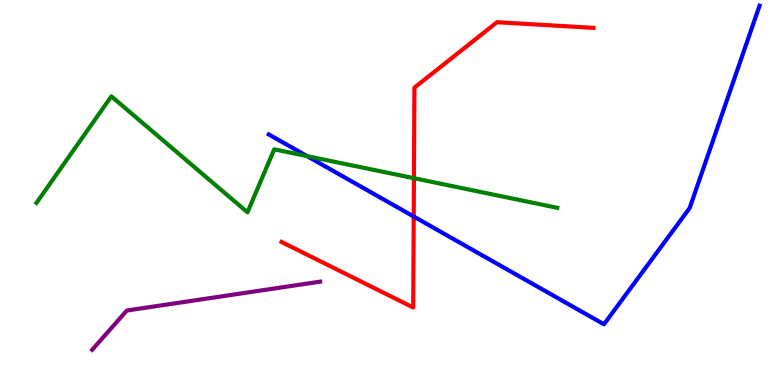[{'lines': ['blue', 'red'], 'intersections': [{'x': 5.34, 'y': 4.38}]}, {'lines': ['green', 'red'], 'intersections': [{'x': 5.34, 'y': 5.37}]}, {'lines': ['purple', 'red'], 'intersections': []}, {'lines': ['blue', 'green'], 'intersections': [{'x': 3.96, 'y': 5.95}]}, {'lines': ['blue', 'purple'], 'intersections': []}, {'lines': ['green', 'purple'], 'intersections': []}]